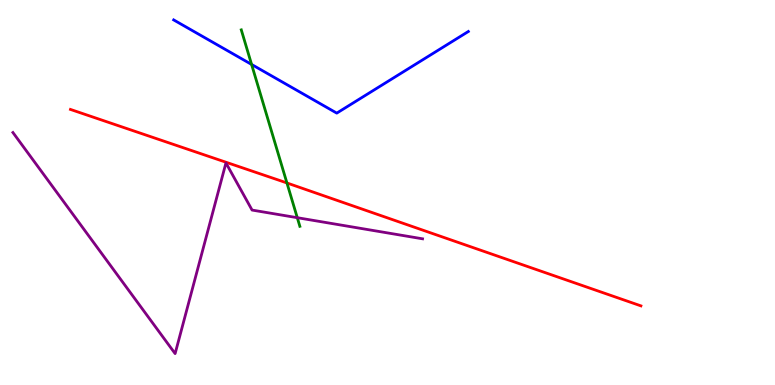[{'lines': ['blue', 'red'], 'intersections': []}, {'lines': ['green', 'red'], 'intersections': [{'x': 3.7, 'y': 5.25}]}, {'lines': ['purple', 'red'], 'intersections': []}, {'lines': ['blue', 'green'], 'intersections': [{'x': 3.25, 'y': 8.33}]}, {'lines': ['blue', 'purple'], 'intersections': []}, {'lines': ['green', 'purple'], 'intersections': [{'x': 3.84, 'y': 4.35}]}]